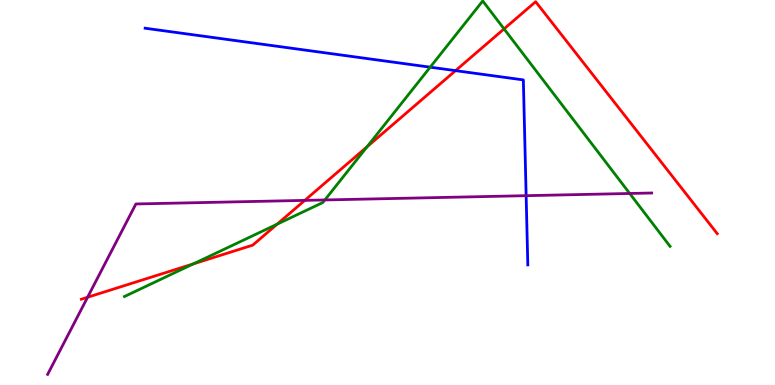[{'lines': ['blue', 'red'], 'intersections': [{'x': 5.88, 'y': 8.17}]}, {'lines': ['green', 'red'], 'intersections': [{'x': 2.49, 'y': 3.15}, {'x': 3.58, 'y': 4.18}, {'x': 4.74, 'y': 6.19}, {'x': 6.5, 'y': 9.25}]}, {'lines': ['purple', 'red'], 'intersections': [{'x': 1.13, 'y': 2.28}, {'x': 3.93, 'y': 4.8}]}, {'lines': ['blue', 'green'], 'intersections': [{'x': 5.55, 'y': 8.26}]}, {'lines': ['blue', 'purple'], 'intersections': [{'x': 6.79, 'y': 4.92}]}, {'lines': ['green', 'purple'], 'intersections': [{'x': 4.19, 'y': 4.81}, {'x': 8.13, 'y': 4.97}]}]